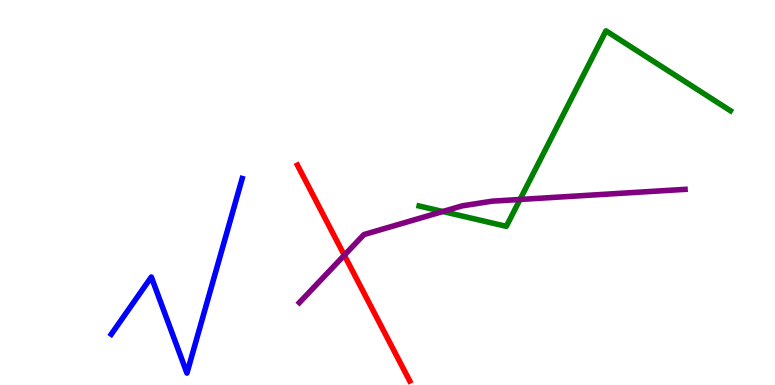[{'lines': ['blue', 'red'], 'intersections': []}, {'lines': ['green', 'red'], 'intersections': []}, {'lines': ['purple', 'red'], 'intersections': [{'x': 4.44, 'y': 3.37}]}, {'lines': ['blue', 'green'], 'intersections': []}, {'lines': ['blue', 'purple'], 'intersections': []}, {'lines': ['green', 'purple'], 'intersections': [{'x': 5.71, 'y': 4.51}, {'x': 6.71, 'y': 4.82}]}]